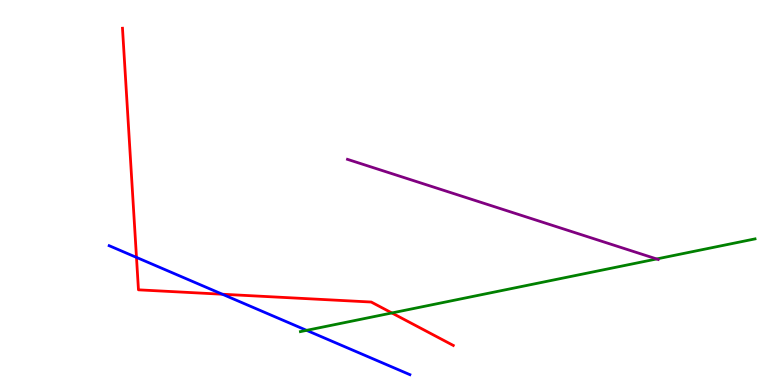[{'lines': ['blue', 'red'], 'intersections': [{'x': 1.76, 'y': 3.31}, {'x': 2.87, 'y': 2.36}]}, {'lines': ['green', 'red'], 'intersections': [{'x': 5.06, 'y': 1.87}]}, {'lines': ['purple', 'red'], 'intersections': []}, {'lines': ['blue', 'green'], 'intersections': [{'x': 3.96, 'y': 1.42}]}, {'lines': ['blue', 'purple'], 'intersections': []}, {'lines': ['green', 'purple'], 'intersections': [{'x': 8.47, 'y': 3.27}]}]